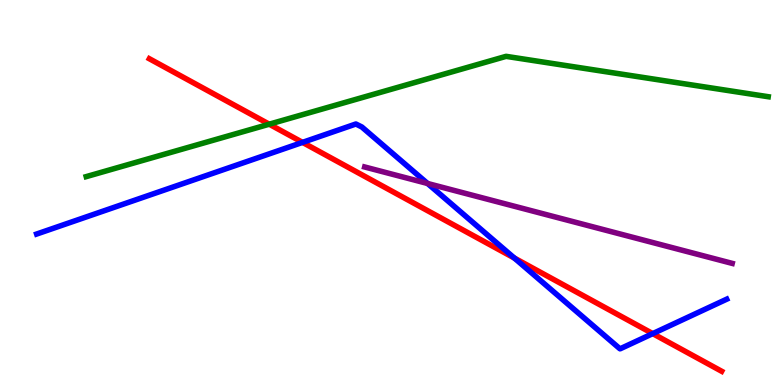[{'lines': ['blue', 'red'], 'intersections': [{'x': 3.9, 'y': 6.3}, {'x': 6.64, 'y': 3.3}, {'x': 8.42, 'y': 1.33}]}, {'lines': ['green', 'red'], 'intersections': [{'x': 3.47, 'y': 6.77}]}, {'lines': ['purple', 'red'], 'intersections': []}, {'lines': ['blue', 'green'], 'intersections': []}, {'lines': ['blue', 'purple'], 'intersections': [{'x': 5.52, 'y': 5.23}]}, {'lines': ['green', 'purple'], 'intersections': []}]